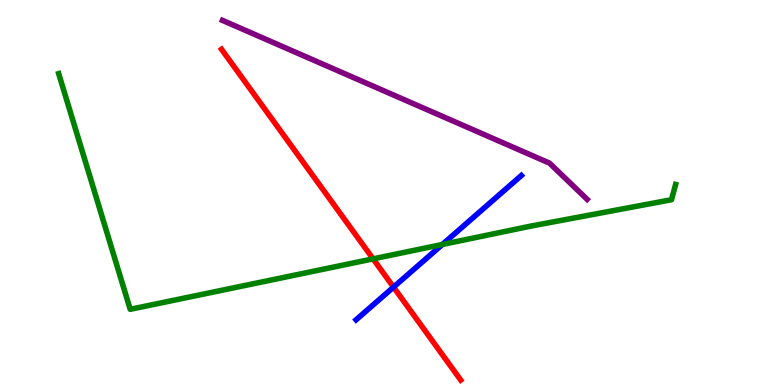[{'lines': ['blue', 'red'], 'intersections': [{'x': 5.08, 'y': 2.54}]}, {'lines': ['green', 'red'], 'intersections': [{'x': 4.81, 'y': 3.28}]}, {'lines': ['purple', 'red'], 'intersections': []}, {'lines': ['blue', 'green'], 'intersections': [{'x': 5.71, 'y': 3.65}]}, {'lines': ['blue', 'purple'], 'intersections': []}, {'lines': ['green', 'purple'], 'intersections': []}]